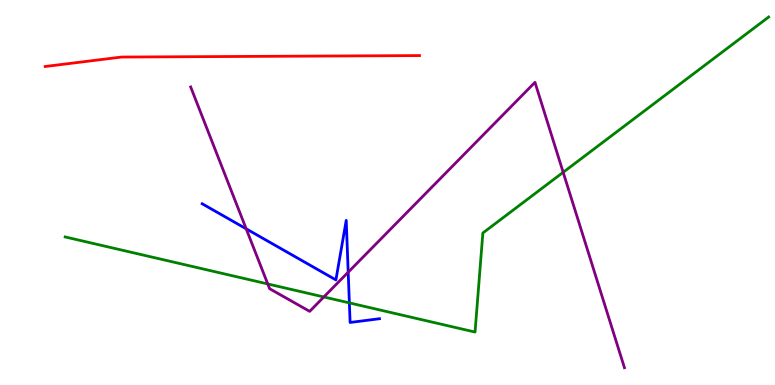[{'lines': ['blue', 'red'], 'intersections': []}, {'lines': ['green', 'red'], 'intersections': []}, {'lines': ['purple', 'red'], 'intersections': []}, {'lines': ['blue', 'green'], 'intersections': [{'x': 4.51, 'y': 2.13}]}, {'lines': ['blue', 'purple'], 'intersections': [{'x': 3.18, 'y': 4.06}, {'x': 4.49, 'y': 2.93}]}, {'lines': ['green', 'purple'], 'intersections': [{'x': 3.46, 'y': 2.62}, {'x': 4.18, 'y': 2.29}, {'x': 7.27, 'y': 5.52}]}]